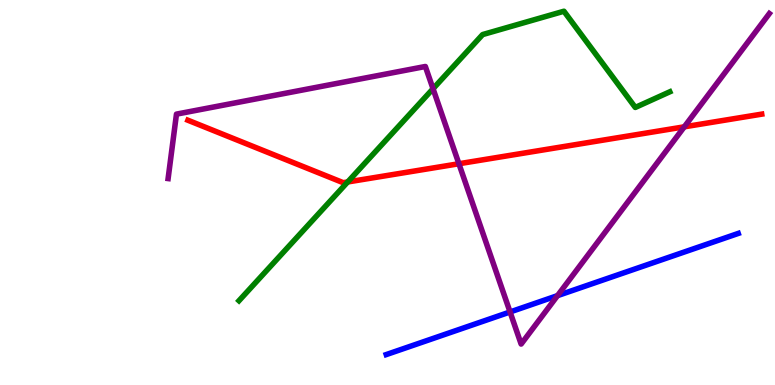[{'lines': ['blue', 'red'], 'intersections': []}, {'lines': ['green', 'red'], 'intersections': [{'x': 4.49, 'y': 5.27}]}, {'lines': ['purple', 'red'], 'intersections': [{'x': 5.92, 'y': 5.75}, {'x': 8.83, 'y': 6.71}]}, {'lines': ['blue', 'green'], 'intersections': []}, {'lines': ['blue', 'purple'], 'intersections': [{'x': 6.58, 'y': 1.9}, {'x': 7.19, 'y': 2.32}]}, {'lines': ['green', 'purple'], 'intersections': [{'x': 5.59, 'y': 7.69}]}]